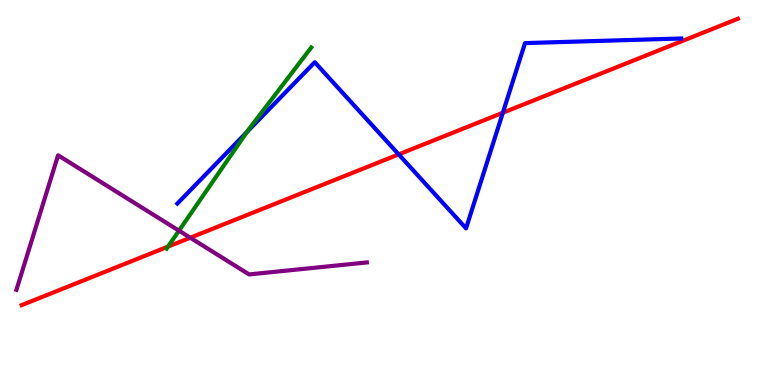[{'lines': ['blue', 'red'], 'intersections': [{'x': 5.14, 'y': 5.99}, {'x': 6.49, 'y': 7.07}]}, {'lines': ['green', 'red'], 'intersections': [{'x': 2.17, 'y': 3.59}]}, {'lines': ['purple', 'red'], 'intersections': [{'x': 2.45, 'y': 3.83}]}, {'lines': ['blue', 'green'], 'intersections': [{'x': 3.19, 'y': 6.57}]}, {'lines': ['blue', 'purple'], 'intersections': []}, {'lines': ['green', 'purple'], 'intersections': [{'x': 2.31, 'y': 4.01}]}]